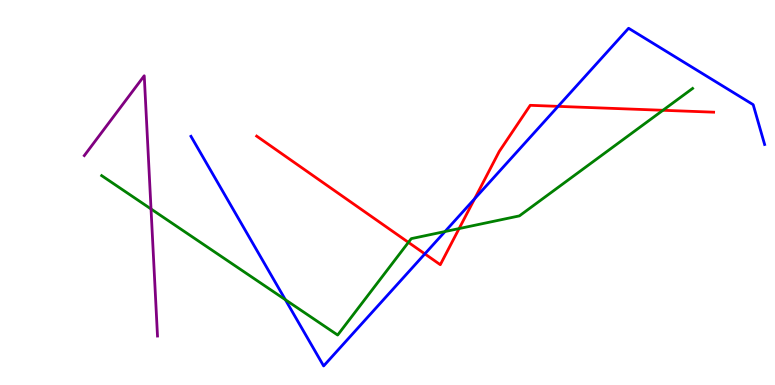[{'lines': ['blue', 'red'], 'intersections': [{'x': 5.48, 'y': 3.41}, {'x': 6.12, 'y': 4.84}, {'x': 7.2, 'y': 7.24}]}, {'lines': ['green', 'red'], 'intersections': [{'x': 5.27, 'y': 3.7}, {'x': 5.92, 'y': 4.06}, {'x': 8.55, 'y': 7.14}]}, {'lines': ['purple', 'red'], 'intersections': []}, {'lines': ['blue', 'green'], 'intersections': [{'x': 3.68, 'y': 2.21}, {'x': 5.74, 'y': 3.99}]}, {'lines': ['blue', 'purple'], 'intersections': []}, {'lines': ['green', 'purple'], 'intersections': [{'x': 1.95, 'y': 4.57}]}]